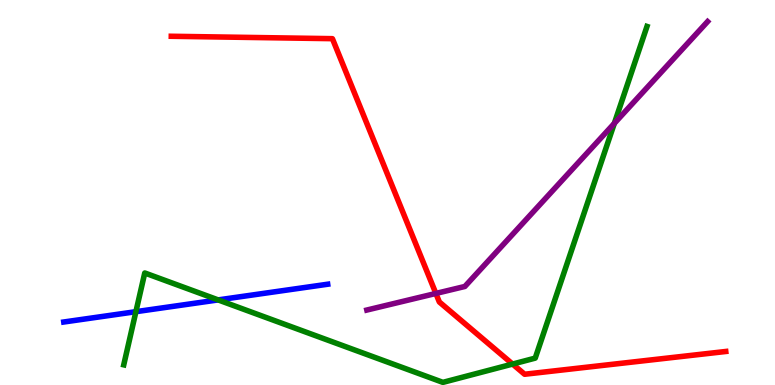[{'lines': ['blue', 'red'], 'intersections': []}, {'lines': ['green', 'red'], 'intersections': [{'x': 6.61, 'y': 0.544}]}, {'lines': ['purple', 'red'], 'intersections': [{'x': 5.62, 'y': 2.38}]}, {'lines': ['blue', 'green'], 'intersections': [{'x': 1.75, 'y': 1.9}, {'x': 2.81, 'y': 2.21}]}, {'lines': ['blue', 'purple'], 'intersections': []}, {'lines': ['green', 'purple'], 'intersections': [{'x': 7.93, 'y': 6.8}]}]